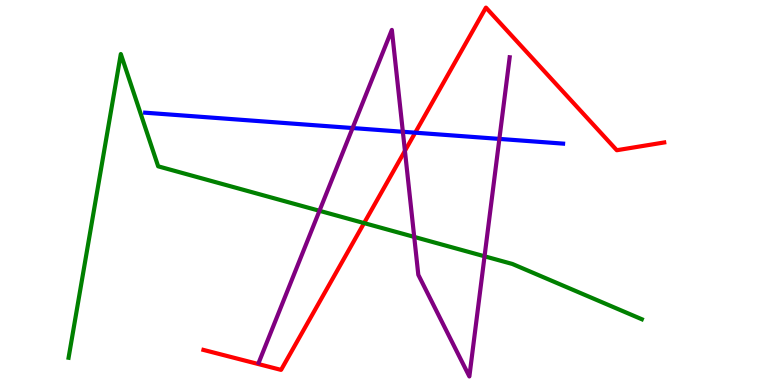[{'lines': ['blue', 'red'], 'intersections': [{'x': 5.36, 'y': 6.55}]}, {'lines': ['green', 'red'], 'intersections': [{'x': 4.7, 'y': 4.21}]}, {'lines': ['purple', 'red'], 'intersections': [{'x': 5.22, 'y': 6.08}]}, {'lines': ['blue', 'green'], 'intersections': []}, {'lines': ['blue', 'purple'], 'intersections': [{'x': 4.55, 'y': 6.67}, {'x': 5.2, 'y': 6.58}, {'x': 6.44, 'y': 6.39}]}, {'lines': ['green', 'purple'], 'intersections': [{'x': 4.12, 'y': 4.52}, {'x': 5.34, 'y': 3.85}, {'x': 6.25, 'y': 3.34}]}]